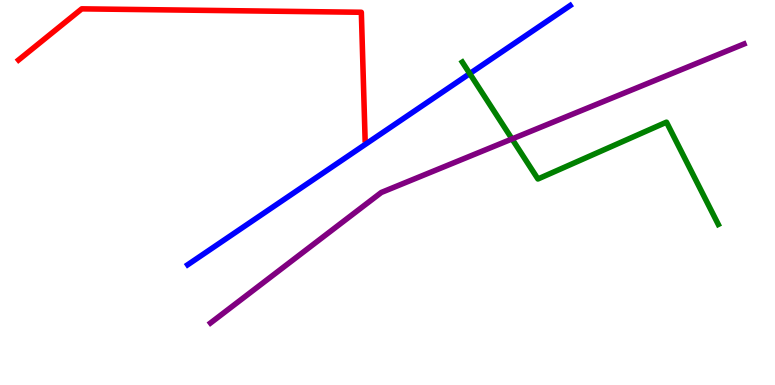[{'lines': ['blue', 'red'], 'intersections': []}, {'lines': ['green', 'red'], 'intersections': []}, {'lines': ['purple', 'red'], 'intersections': []}, {'lines': ['blue', 'green'], 'intersections': [{'x': 6.06, 'y': 8.09}]}, {'lines': ['blue', 'purple'], 'intersections': []}, {'lines': ['green', 'purple'], 'intersections': [{'x': 6.61, 'y': 6.39}]}]